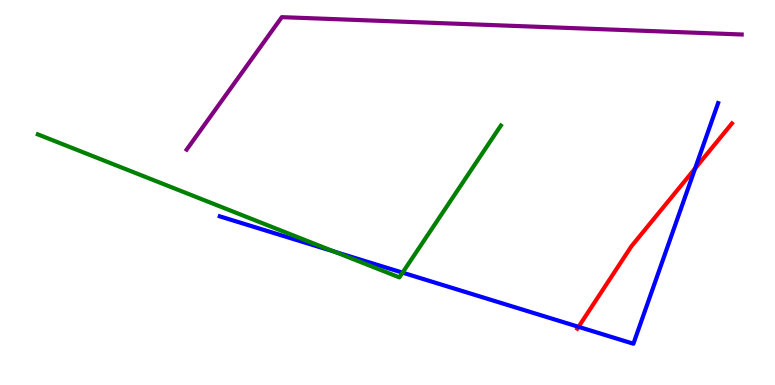[{'lines': ['blue', 'red'], 'intersections': [{'x': 7.46, 'y': 1.51}, {'x': 8.97, 'y': 5.63}]}, {'lines': ['green', 'red'], 'intersections': []}, {'lines': ['purple', 'red'], 'intersections': []}, {'lines': ['blue', 'green'], 'intersections': [{'x': 4.31, 'y': 3.47}, {'x': 5.19, 'y': 2.92}]}, {'lines': ['blue', 'purple'], 'intersections': []}, {'lines': ['green', 'purple'], 'intersections': []}]